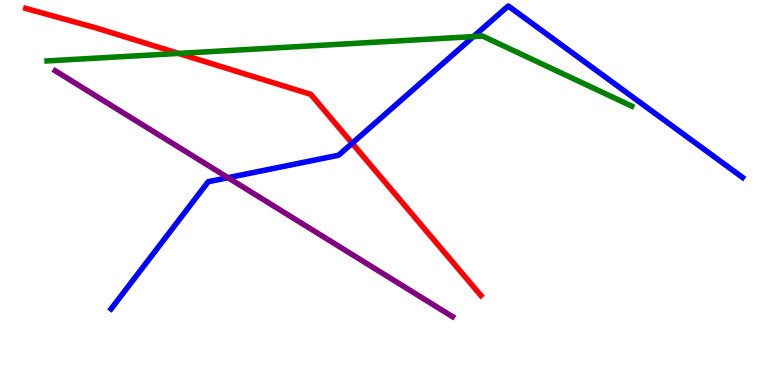[{'lines': ['blue', 'red'], 'intersections': [{'x': 4.54, 'y': 6.28}]}, {'lines': ['green', 'red'], 'intersections': [{'x': 2.3, 'y': 8.61}]}, {'lines': ['purple', 'red'], 'intersections': []}, {'lines': ['blue', 'green'], 'intersections': [{'x': 6.11, 'y': 9.05}]}, {'lines': ['blue', 'purple'], 'intersections': [{'x': 2.94, 'y': 5.38}]}, {'lines': ['green', 'purple'], 'intersections': []}]